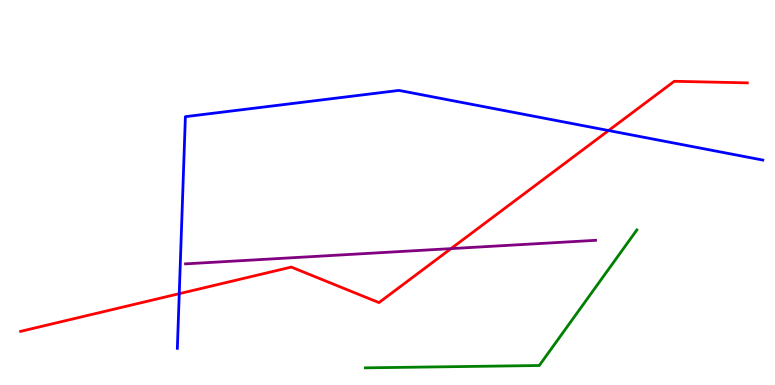[{'lines': ['blue', 'red'], 'intersections': [{'x': 2.31, 'y': 2.37}, {'x': 7.85, 'y': 6.61}]}, {'lines': ['green', 'red'], 'intersections': []}, {'lines': ['purple', 'red'], 'intersections': [{'x': 5.82, 'y': 3.54}]}, {'lines': ['blue', 'green'], 'intersections': []}, {'lines': ['blue', 'purple'], 'intersections': []}, {'lines': ['green', 'purple'], 'intersections': []}]